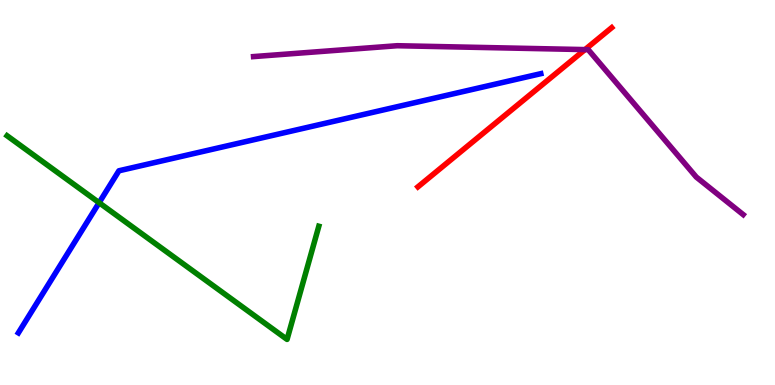[{'lines': ['blue', 'red'], 'intersections': []}, {'lines': ['green', 'red'], 'intersections': []}, {'lines': ['purple', 'red'], 'intersections': [{'x': 7.55, 'y': 8.71}]}, {'lines': ['blue', 'green'], 'intersections': [{'x': 1.28, 'y': 4.73}]}, {'lines': ['blue', 'purple'], 'intersections': []}, {'lines': ['green', 'purple'], 'intersections': []}]